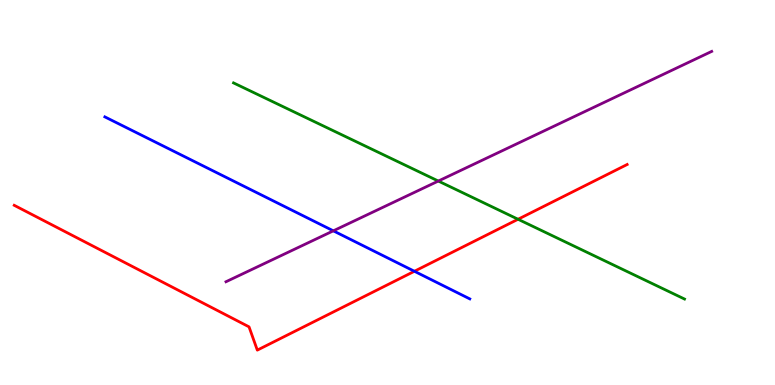[{'lines': ['blue', 'red'], 'intersections': [{'x': 5.35, 'y': 2.95}]}, {'lines': ['green', 'red'], 'intersections': [{'x': 6.68, 'y': 4.31}]}, {'lines': ['purple', 'red'], 'intersections': []}, {'lines': ['blue', 'green'], 'intersections': []}, {'lines': ['blue', 'purple'], 'intersections': [{'x': 4.3, 'y': 4.0}]}, {'lines': ['green', 'purple'], 'intersections': [{'x': 5.66, 'y': 5.3}]}]